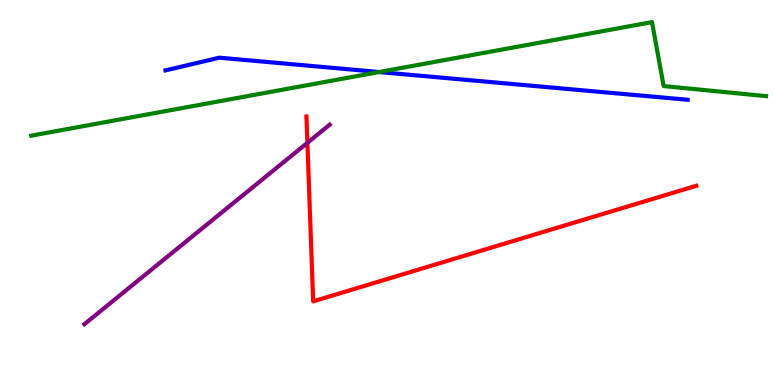[{'lines': ['blue', 'red'], 'intersections': []}, {'lines': ['green', 'red'], 'intersections': []}, {'lines': ['purple', 'red'], 'intersections': [{'x': 3.97, 'y': 6.29}]}, {'lines': ['blue', 'green'], 'intersections': [{'x': 4.89, 'y': 8.13}]}, {'lines': ['blue', 'purple'], 'intersections': []}, {'lines': ['green', 'purple'], 'intersections': []}]